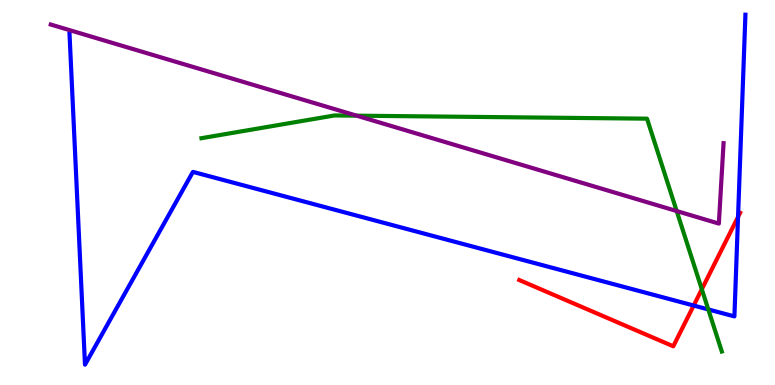[{'lines': ['blue', 'red'], 'intersections': [{'x': 8.95, 'y': 2.06}, {'x': 9.52, 'y': 4.37}]}, {'lines': ['green', 'red'], 'intersections': [{'x': 9.06, 'y': 2.49}]}, {'lines': ['purple', 'red'], 'intersections': []}, {'lines': ['blue', 'green'], 'intersections': [{'x': 9.14, 'y': 1.96}]}, {'lines': ['blue', 'purple'], 'intersections': []}, {'lines': ['green', 'purple'], 'intersections': [{'x': 4.6, 'y': 7.0}, {'x': 8.73, 'y': 4.52}]}]